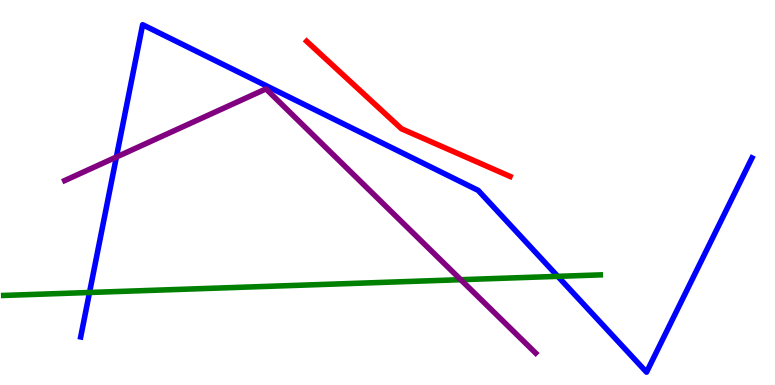[{'lines': ['blue', 'red'], 'intersections': []}, {'lines': ['green', 'red'], 'intersections': []}, {'lines': ['purple', 'red'], 'intersections': []}, {'lines': ['blue', 'green'], 'intersections': [{'x': 1.15, 'y': 2.4}, {'x': 7.2, 'y': 2.82}]}, {'lines': ['blue', 'purple'], 'intersections': [{'x': 1.5, 'y': 5.92}]}, {'lines': ['green', 'purple'], 'intersections': [{'x': 5.95, 'y': 2.74}]}]